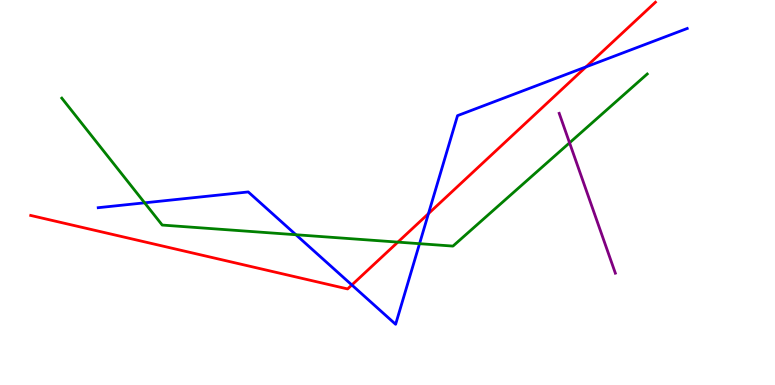[{'lines': ['blue', 'red'], 'intersections': [{'x': 4.54, 'y': 2.6}, {'x': 5.53, 'y': 4.45}, {'x': 7.56, 'y': 8.26}]}, {'lines': ['green', 'red'], 'intersections': [{'x': 5.13, 'y': 3.71}]}, {'lines': ['purple', 'red'], 'intersections': []}, {'lines': ['blue', 'green'], 'intersections': [{'x': 1.87, 'y': 4.73}, {'x': 3.82, 'y': 3.9}, {'x': 5.41, 'y': 3.67}]}, {'lines': ['blue', 'purple'], 'intersections': []}, {'lines': ['green', 'purple'], 'intersections': [{'x': 7.35, 'y': 6.29}]}]